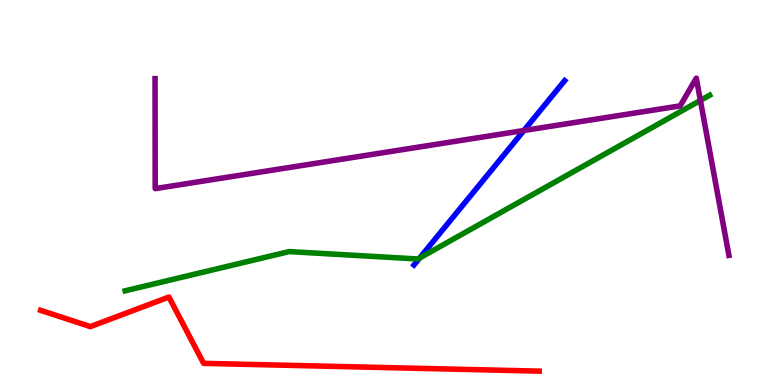[{'lines': ['blue', 'red'], 'intersections': []}, {'lines': ['green', 'red'], 'intersections': []}, {'lines': ['purple', 'red'], 'intersections': []}, {'lines': ['blue', 'green'], 'intersections': [{'x': 5.42, 'y': 3.3}]}, {'lines': ['blue', 'purple'], 'intersections': [{'x': 6.76, 'y': 6.61}]}, {'lines': ['green', 'purple'], 'intersections': [{'x': 9.04, 'y': 7.39}]}]